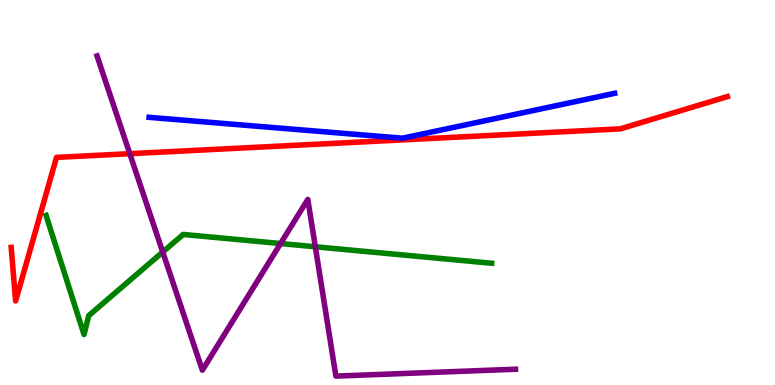[{'lines': ['blue', 'red'], 'intersections': []}, {'lines': ['green', 'red'], 'intersections': []}, {'lines': ['purple', 'red'], 'intersections': [{'x': 1.67, 'y': 6.01}]}, {'lines': ['blue', 'green'], 'intersections': []}, {'lines': ['blue', 'purple'], 'intersections': []}, {'lines': ['green', 'purple'], 'intersections': [{'x': 2.1, 'y': 3.45}, {'x': 3.62, 'y': 3.67}, {'x': 4.07, 'y': 3.59}]}]